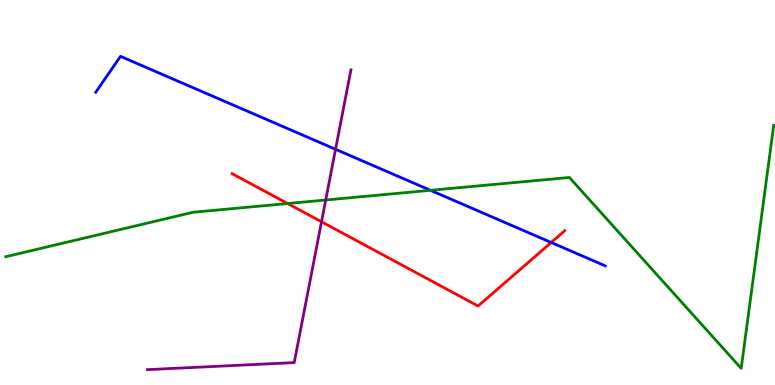[{'lines': ['blue', 'red'], 'intersections': [{'x': 7.11, 'y': 3.7}]}, {'lines': ['green', 'red'], 'intersections': [{'x': 3.71, 'y': 4.71}]}, {'lines': ['purple', 'red'], 'intersections': [{'x': 4.15, 'y': 4.24}]}, {'lines': ['blue', 'green'], 'intersections': [{'x': 5.55, 'y': 5.06}]}, {'lines': ['blue', 'purple'], 'intersections': [{'x': 4.33, 'y': 6.12}]}, {'lines': ['green', 'purple'], 'intersections': [{'x': 4.2, 'y': 4.81}]}]